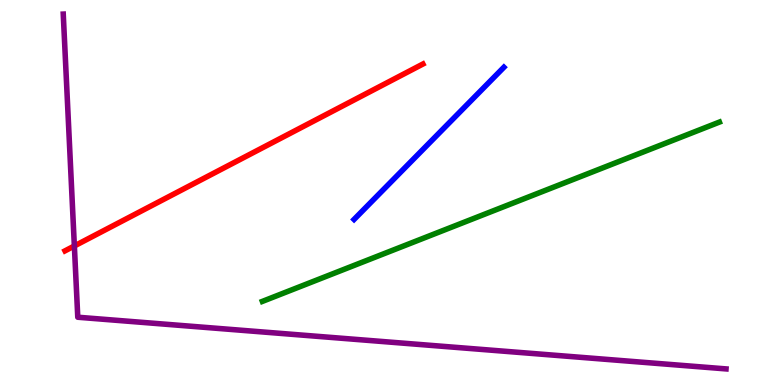[{'lines': ['blue', 'red'], 'intersections': []}, {'lines': ['green', 'red'], 'intersections': []}, {'lines': ['purple', 'red'], 'intersections': [{'x': 0.959, 'y': 3.61}]}, {'lines': ['blue', 'green'], 'intersections': []}, {'lines': ['blue', 'purple'], 'intersections': []}, {'lines': ['green', 'purple'], 'intersections': []}]